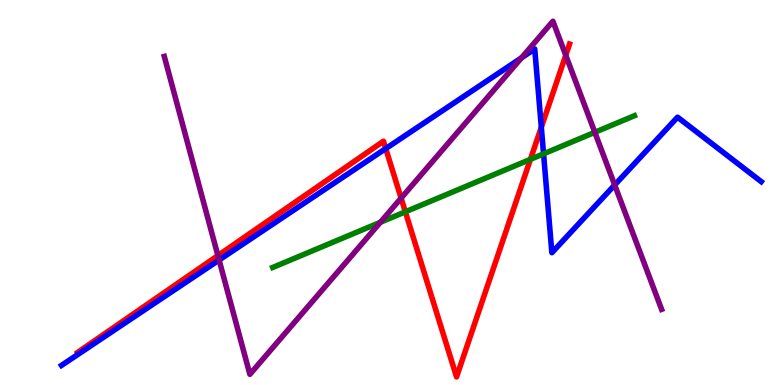[{'lines': ['blue', 'red'], 'intersections': [{'x': 4.98, 'y': 6.14}, {'x': 6.98, 'y': 6.69}]}, {'lines': ['green', 'red'], 'intersections': [{'x': 5.23, 'y': 4.5}, {'x': 6.84, 'y': 5.86}]}, {'lines': ['purple', 'red'], 'intersections': [{'x': 2.81, 'y': 3.36}, {'x': 5.18, 'y': 4.85}, {'x': 7.3, 'y': 8.56}]}, {'lines': ['blue', 'green'], 'intersections': [{'x': 7.01, 'y': 6.0}]}, {'lines': ['blue', 'purple'], 'intersections': [{'x': 2.83, 'y': 3.25}, {'x': 6.73, 'y': 8.5}, {'x': 7.93, 'y': 5.2}]}, {'lines': ['green', 'purple'], 'intersections': [{'x': 4.91, 'y': 4.23}, {'x': 7.68, 'y': 6.56}]}]